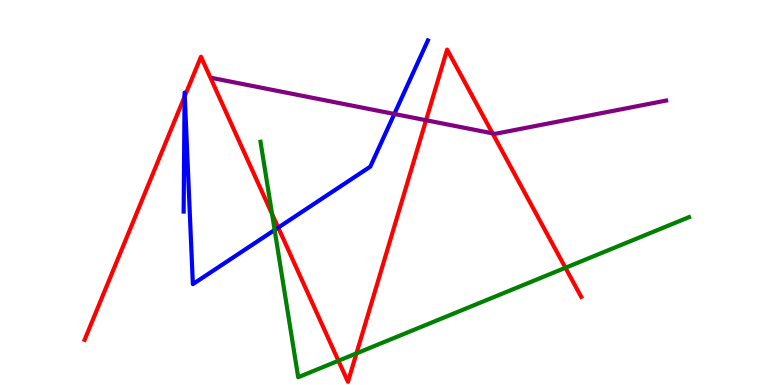[{'lines': ['blue', 'red'], 'intersections': [{'x': 2.38, 'y': 7.49}, {'x': 2.38, 'y': 7.5}, {'x': 3.59, 'y': 4.09}]}, {'lines': ['green', 'red'], 'intersections': [{'x': 3.51, 'y': 4.44}, {'x': 4.37, 'y': 0.63}, {'x': 4.6, 'y': 0.822}, {'x': 7.3, 'y': 3.04}]}, {'lines': ['purple', 'red'], 'intersections': [{'x': 5.5, 'y': 6.88}, {'x': 6.36, 'y': 6.54}]}, {'lines': ['blue', 'green'], 'intersections': [{'x': 3.54, 'y': 4.03}]}, {'lines': ['blue', 'purple'], 'intersections': [{'x': 5.09, 'y': 7.04}]}, {'lines': ['green', 'purple'], 'intersections': []}]